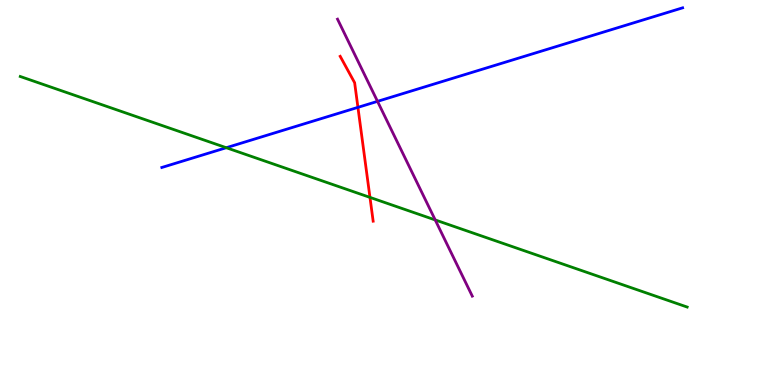[{'lines': ['blue', 'red'], 'intersections': [{'x': 4.62, 'y': 7.21}]}, {'lines': ['green', 'red'], 'intersections': [{'x': 4.77, 'y': 4.87}]}, {'lines': ['purple', 'red'], 'intersections': []}, {'lines': ['blue', 'green'], 'intersections': [{'x': 2.92, 'y': 6.16}]}, {'lines': ['blue', 'purple'], 'intersections': [{'x': 4.87, 'y': 7.37}]}, {'lines': ['green', 'purple'], 'intersections': [{'x': 5.62, 'y': 4.29}]}]